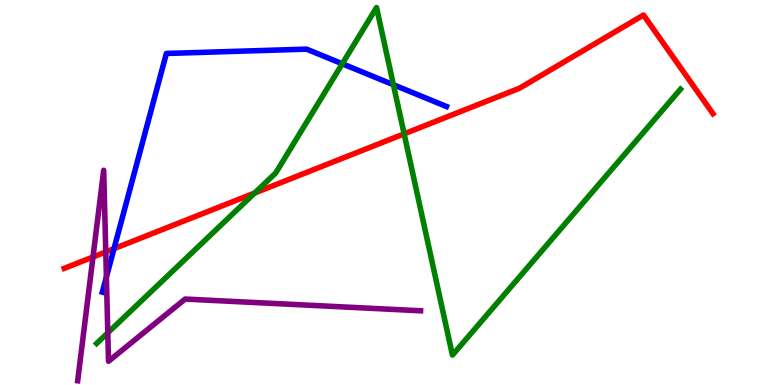[{'lines': ['blue', 'red'], 'intersections': [{'x': 1.47, 'y': 3.54}]}, {'lines': ['green', 'red'], 'intersections': [{'x': 3.29, 'y': 4.99}, {'x': 5.21, 'y': 6.52}]}, {'lines': ['purple', 'red'], 'intersections': [{'x': 1.2, 'y': 3.33}, {'x': 1.36, 'y': 3.46}]}, {'lines': ['blue', 'green'], 'intersections': [{'x': 4.42, 'y': 8.34}, {'x': 5.08, 'y': 7.8}]}, {'lines': ['blue', 'purple'], 'intersections': [{'x': 1.37, 'y': 2.8}]}, {'lines': ['green', 'purple'], 'intersections': [{'x': 1.39, 'y': 1.35}]}]